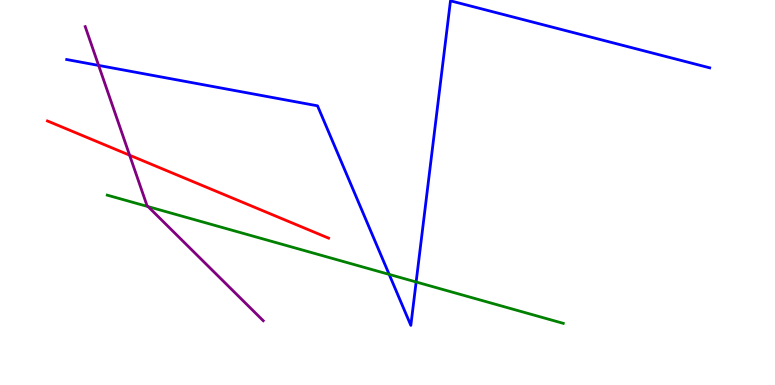[{'lines': ['blue', 'red'], 'intersections': []}, {'lines': ['green', 'red'], 'intersections': []}, {'lines': ['purple', 'red'], 'intersections': [{'x': 1.67, 'y': 5.97}]}, {'lines': ['blue', 'green'], 'intersections': [{'x': 5.02, 'y': 2.87}, {'x': 5.37, 'y': 2.68}]}, {'lines': ['blue', 'purple'], 'intersections': [{'x': 1.27, 'y': 8.3}]}, {'lines': ['green', 'purple'], 'intersections': [{'x': 1.91, 'y': 4.63}]}]